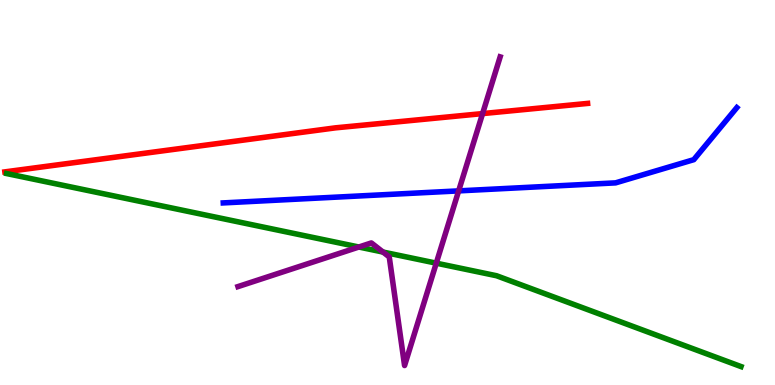[{'lines': ['blue', 'red'], 'intersections': []}, {'lines': ['green', 'red'], 'intersections': []}, {'lines': ['purple', 'red'], 'intersections': [{'x': 6.23, 'y': 7.05}]}, {'lines': ['blue', 'green'], 'intersections': []}, {'lines': ['blue', 'purple'], 'intersections': [{'x': 5.92, 'y': 5.04}]}, {'lines': ['green', 'purple'], 'intersections': [{'x': 4.63, 'y': 3.58}, {'x': 4.94, 'y': 3.45}, {'x': 5.63, 'y': 3.16}]}]